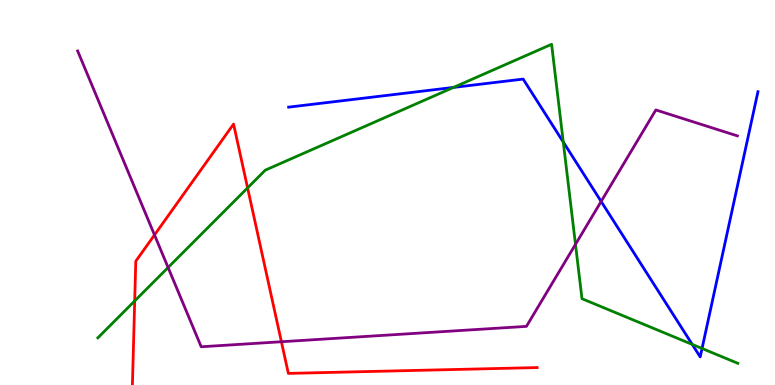[{'lines': ['blue', 'red'], 'intersections': []}, {'lines': ['green', 'red'], 'intersections': [{'x': 1.74, 'y': 2.18}, {'x': 3.19, 'y': 5.12}]}, {'lines': ['purple', 'red'], 'intersections': [{'x': 1.99, 'y': 3.9}, {'x': 3.63, 'y': 1.12}]}, {'lines': ['blue', 'green'], 'intersections': [{'x': 5.85, 'y': 7.73}, {'x': 7.27, 'y': 6.31}, {'x': 8.93, 'y': 1.05}, {'x': 9.06, 'y': 0.949}]}, {'lines': ['blue', 'purple'], 'intersections': [{'x': 7.76, 'y': 4.77}]}, {'lines': ['green', 'purple'], 'intersections': [{'x': 2.17, 'y': 3.05}, {'x': 7.43, 'y': 3.65}]}]